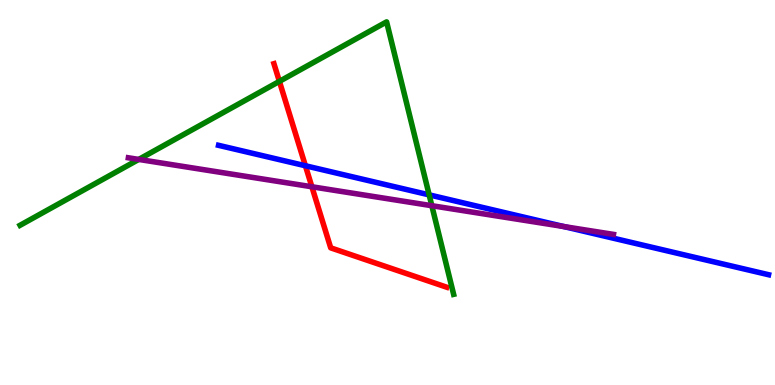[{'lines': ['blue', 'red'], 'intersections': [{'x': 3.94, 'y': 5.69}]}, {'lines': ['green', 'red'], 'intersections': [{'x': 3.61, 'y': 7.89}]}, {'lines': ['purple', 'red'], 'intersections': [{'x': 4.02, 'y': 5.15}]}, {'lines': ['blue', 'green'], 'intersections': [{'x': 5.54, 'y': 4.94}]}, {'lines': ['blue', 'purple'], 'intersections': [{'x': 7.28, 'y': 4.12}]}, {'lines': ['green', 'purple'], 'intersections': [{'x': 1.79, 'y': 5.86}, {'x': 5.57, 'y': 4.66}]}]